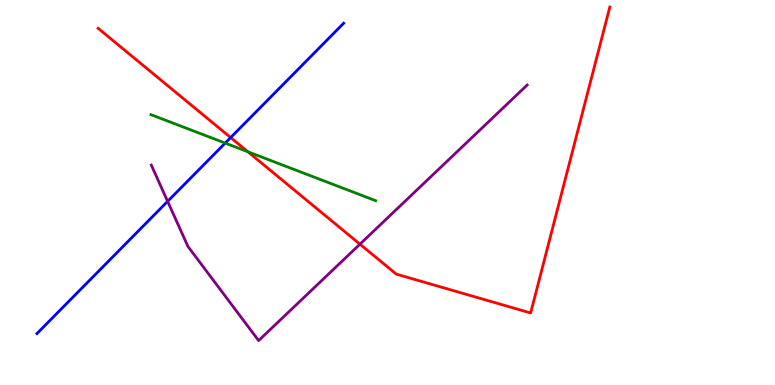[{'lines': ['blue', 'red'], 'intersections': [{'x': 2.98, 'y': 6.43}]}, {'lines': ['green', 'red'], 'intersections': [{'x': 3.2, 'y': 6.06}]}, {'lines': ['purple', 'red'], 'intersections': [{'x': 4.64, 'y': 3.66}]}, {'lines': ['blue', 'green'], 'intersections': [{'x': 2.91, 'y': 6.28}]}, {'lines': ['blue', 'purple'], 'intersections': [{'x': 2.16, 'y': 4.77}]}, {'lines': ['green', 'purple'], 'intersections': []}]